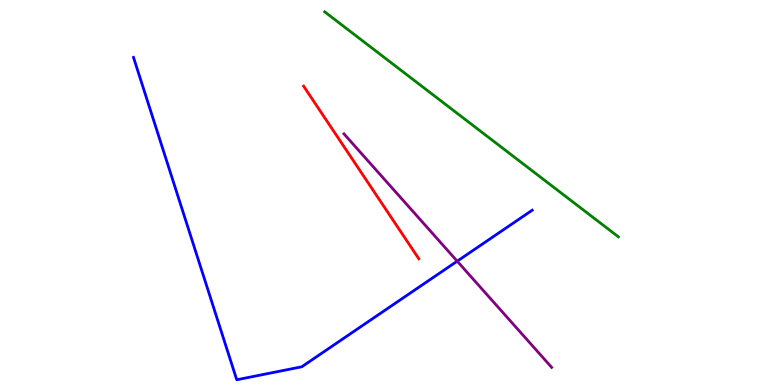[{'lines': ['blue', 'red'], 'intersections': []}, {'lines': ['green', 'red'], 'intersections': []}, {'lines': ['purple', 'red'], 'intersections': []}, {'lines': ['blue', 'green'], 'intersections': []}, {'lines': ['blue', 'purple'], 'intersections': [{'x': 5.9, 'y': 3.22}]}, {'lines': ['green', 'purple'], 'intersections': []}]